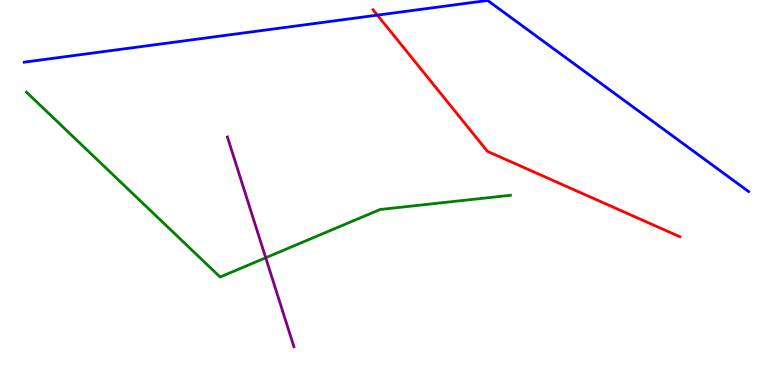[{'lines': ['blue', 'red'], 'intersections': [{'x': 4.87, 'y': 9.61}]}, {'lines': ['green', 'red'], 'intersections': []}, {'lines': ['purple', 'red'], 'intersections': []}, {'lines': ['blue', 'green'], 'intersections': []}, {'lines': ['blue', 'purple'], 'intersections': []}, {'lines': ['green', 'purple'], 'intersections': [{'x': 3.43, 'y': 3.3}]}]